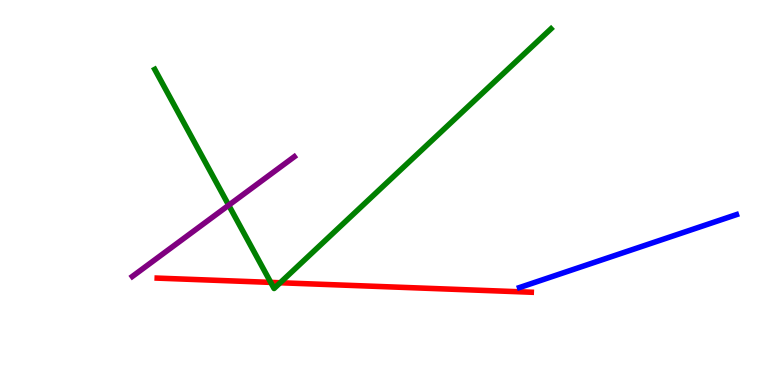[{'lines': ['blue', 'red'], 'intersections': []}, {'lines': ['green', 'red'], 'intersections': [{'x': 3.49, 'y': 2.67}, {'x': 3.62, 'y': 2.66}]}, {'lines': ['purple', 'red'], 'intersections': []}, {'lines': ['blue', 'green'], 'intersections': []}, {'lines': ['blue', 'purple'], 'intersections': []}, {'lines': ['green', 'purple'], 'intersections': [{'x': 2.95, 'y': 4.67}]}]